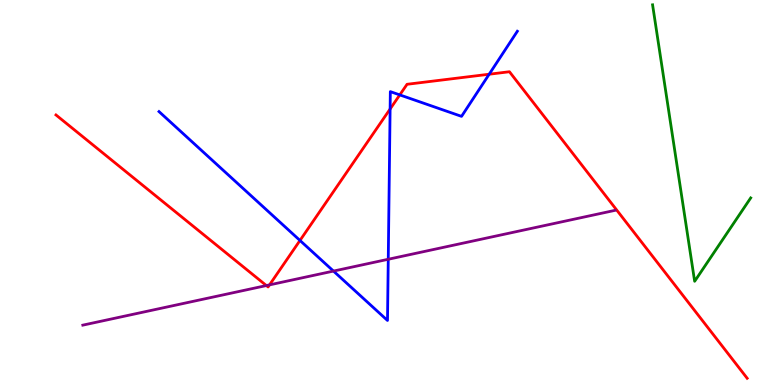[{'lines': ['blue', 'red'], 'intersections': [{'x': 3.87, 'y': 3.75}, {'x': 5.03, 'y': 7.17}, {'x': 5.16, 'y': 7.54}, {'x': 6.31, 'y': 8.07}]}, {'lines': ['green', 'red'], 'intersections': []}, {'lines': ['purple', 'red'], 'intersections': [{'x': 3.44, 'y': 2.58}, {'x': 3.48, 'y': 2.6}]}, {'lines': ['blue', 'green'], 'intersections': []}, {'lines': ['blue', 'purple'], 'intersections': [{'x': 4.3, 'y': 2.96}, {'x': 5.01, 'y': 3.27}]}, {'lines': ['green', 'purple'], 'intersections': []}]